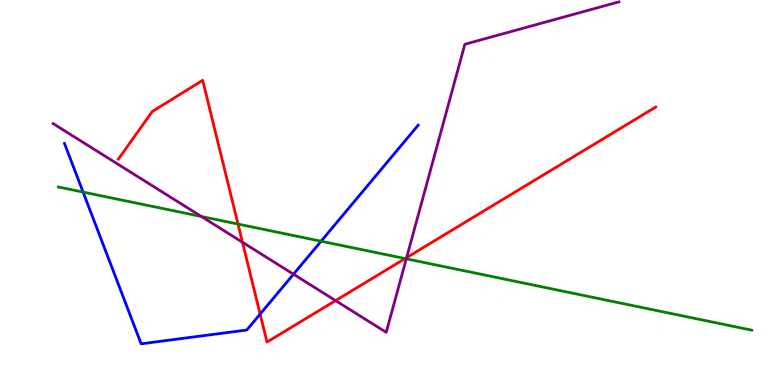[{'lines': ['blue', 'red'], 'intersections': [{'x': 3.36, 'y': 1.84}]}, {'lines': ['green', 'red'], 'intersections': [{'x': 3.07, 'y': 4.18}, {'x': 5.23, 'y': 3.28}]}, {'lines': ['purple', 'red'], 'intersections': [{'x': 3.13, 'y': 3.71}, {'x': 4.33, 'y': 2.19}, {'x': 5.25, 'y': 3.31}]}, {'lines': ['blue', 'green'], 'intersections': [{'x': 1.07, 'y': 5.01}, {'x': 4.14, 'y': 3.73}]}, {'lines': ['blue', 'purple'], 'intersections': [{'x': 3.79, 'y': 2.88}]}, {'lines': ['green', 'purple'], 'intersections': [{'x': 2.6, 'y': 4.38}, {'x': 5.24, 'y': 3.28}]}]